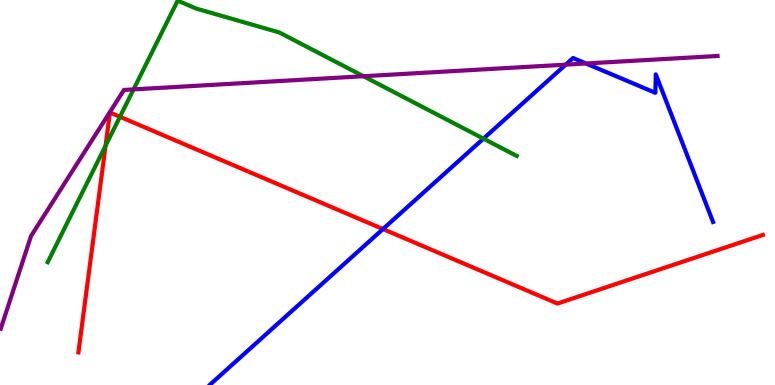[{'lines': ['blue', 'red'], 'intersections': [{'x': 4.94, 'y': 4.05}]}, {'lines': ['green', 'red'], 'intersections': [{'x': 1.36, 'y': 6.21}, {'x': 1.55, 'y': 6.97}]}, {'lines': ['purple', 'red'], 'intersections': []}, {'lines': ['blue', 'green'], 'intersections': [{'x': 6.24, 'y': 6.4}]}, {'lines': ['blue', 'purple'], 'intersections': [{'x': 7.3, 'y': 8.32}, {'x': 7.56, 'y': 8.35}]}, {'lines': ['green', 'purple'], 'intersections': [{'x': 1.72, 'y': 7.68}, {'x': 4.69, 'y': 8.02}]}]